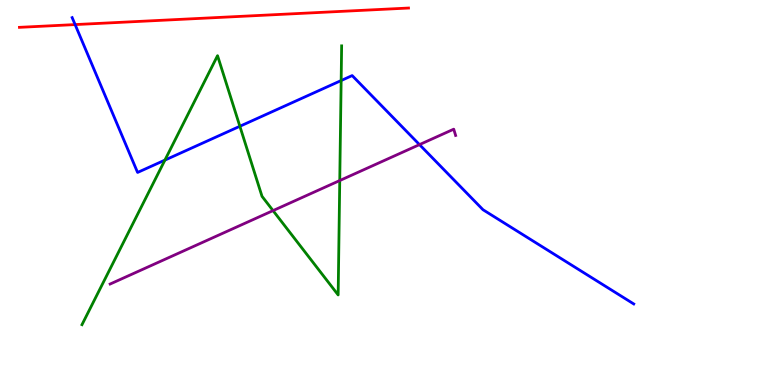[{'lines': ['blue', 'red'], 'intersections': [{'x': 0.969, 'y': 9.36}]}, {'lines': ['green', 'red'], 'intersections': []}, {'lines': ['purple', 'red'], 'intersections': []}, {'lines': ['blue', 'green'], 'intersections': [{'x': 2.13, 'y': 5.84}, {'x': 3.1, 'y': 6.72}, {'x': 4.4, 'y': 7.91}]}, {'lines': ['blue', 'purple'], 'intersections': [{'x': 5.41, 'y': 6.24}]}, {'lines': ['green', 'purple'], 'intersections': [{'x': 3.52, 'y': 4.53}, {'x': 4.38, 'y': 5.31}]}]